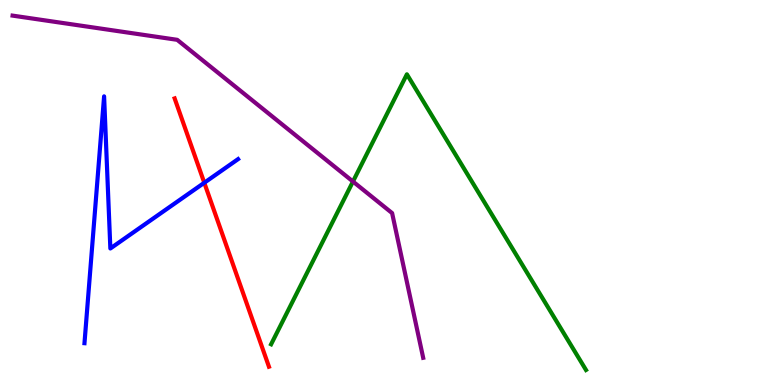[{'lines': ['blue', 'red'], 'intersections': [{'x': 2.64, 'y': 5.25}]}, {'lines': ['green', 'red'], 'intersections': []}, {'lines': ['purple', 'red'], 'intersections': []}, {'lines': ['blue', 'green'], 'intersections': []}, {'lines': ['blue', 'purple'], 'intersections': []}, {'lines': ['green', 'purple'], 'intersections': [{'x': 4.55, 'y': 5.29}]}]